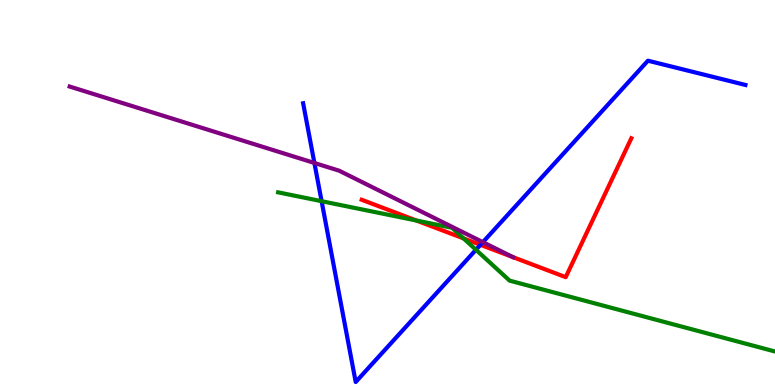[{'lines': ['blue', 'red'], 'intersections': [{'x': 6.2, 'y': 3.64}]}, {'lines': ['green', 'red'], 'intersections': [{'x': 5.37, 'y': 4.27}, {'x': 5.98, 'y': 3.81}]}, {'lines': ['purple', 'red'], 'intersections': []}, {'lines': ['blue', 'green'], 'intersections': [{'x': 4.15, 'y': 4.77}, {'x': 6.14, 'y': 3.51}]}, {'lines': ['blue', 'purple'], 'intersections': [{'x': 4.06, 'y': 5.77}, {'x': 6.23, 'y': 3.71}]}, {'lines': ['green', 'purple'], 'intersections': []}]